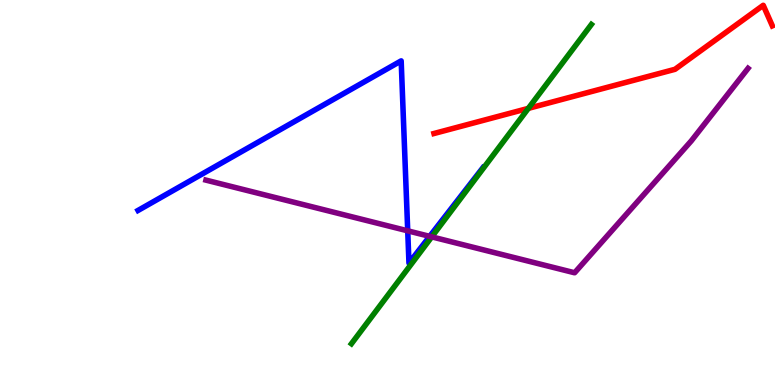[{'lines': ['blue', 'red'], 'intersections': []}, {'lines': ['green', 'red'], 'intersections': [{'x': 6.82, 'y': 7.19}]}, {'lines': ['purple', 'red'], 'intersections': []}, {'lines': ['blue', 'green'], 'intersections': []}, {'lines': ['blue', 'purple'], 'intersections': [{'x': 5.26, 'y': 4.0}, {'x': 5.54, 'y': 3.86}]}, {'lines': ['green', 'purple'], 'intersections': [{'x': 5.57, 'y': 3.85}]}]